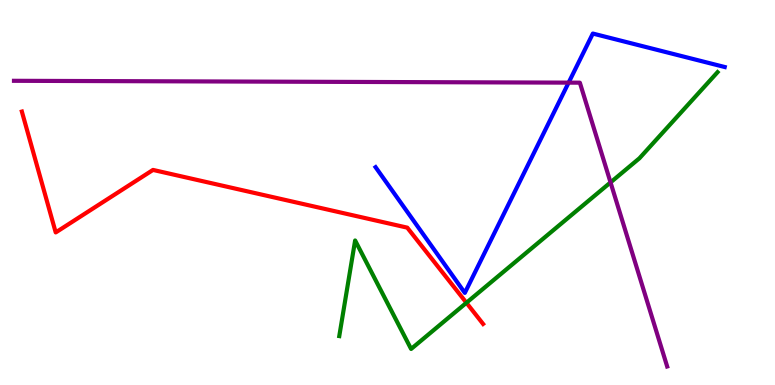[{'lines': ['blue', 'red'], 'intersections': []}, {'lines': ['green', 'red'], 'intersections': [{'x': 6.02, 'y': 2.14}]}, {'lines': ['purple', 'red'], 'intersections': []}, {'lines': ['blue', 'green'], 'intersections': []}, {'lines': ['blue', 'purple'], 'intersections': [{'x': 7.34, 'y': 7.85}]}, {'lines': ['green', 'purple'], 'intersections': [{'x': 7.88, 'y': 5.26}]}]